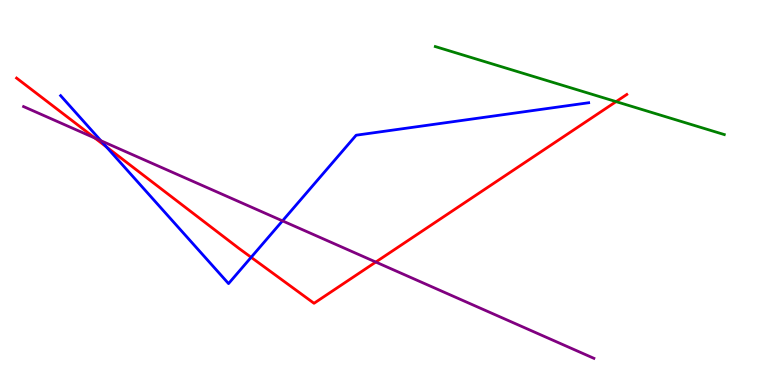[{'lines': ['blue', 'red'], 'intersections': [{'x': 1.37, 'y': 6.19}, {'x': 3.24, 'y': 3.32}]}, {'lines': ['green', 'red'], 'intersections': [{'x': 7.95, 'y': 7.36}]}, {'lines': ['purple', 'red'], 'intersections': [{'x': 1.22, 'y': 6.41}, {'x': 4.85, 'y': 3.19}]}, {'lines': ['blue', 'green'], 'intersections': []}, {'lines': ['blue', 'purple'], 'intersections': [{'x': 1.3, 'y': 6.35}, {'x': 3.65, 'y': 4.26}]}, {'lines': ['green', 'purple'], 'intersections': []}]